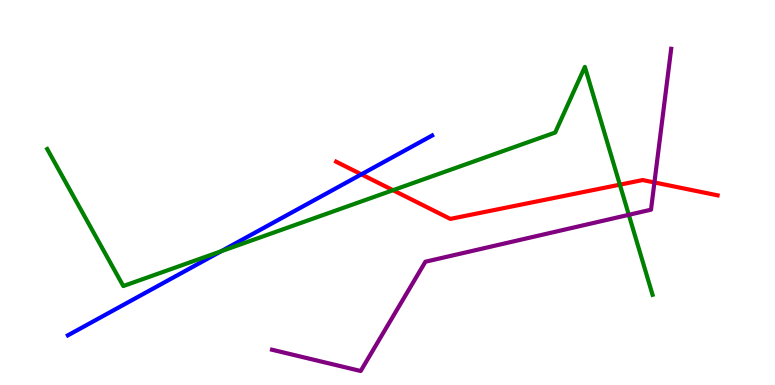[{'lines': ['blue', 'red'], 'intersections': [{'x': 4.66, 'y': 5.47}]}, {'lines': ['green', 'red'], 'intersections': [{'x': 5.07, 'y': 5.06}, {'x': 8.0, 'y': 5.2}]}, {'lines': ['purple', 'red'], 'intersections': [{'x': 8.44, 'y': 5.26}]}, {'lines': ['blue', 'green'], 'intersections': [{'x': 2.85, 'y': 3.47}]}, {'lines': ['blue', 'purple'], 'intersections': []}, {'lines': ['green', 'purple'], 'intersections': [{'x': 8.11, 'y': 4.42}]}]